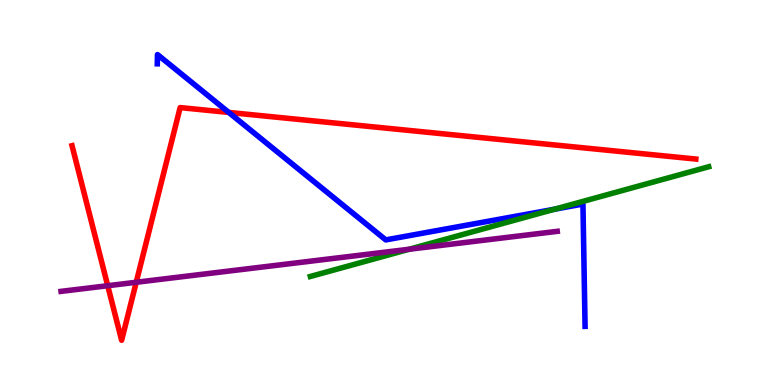[{'lines': ['blue', 'red'], 'intersections': [{'x': 2.95, 'y': 7.08}]}, {'lines': ['green', 'red'], 'intersections': []}, {'lines': ['purple', 'red'], 'intersections': [{'x': 1.39, 'y': 2.58}, {'x': 1.76, 'y': 2.67}]}, {'lines': ['blue', 'green'], 'intersections': [{'x': 7.16, 'y': 4.57}]}, {'lines': ['blue', 'purple'], 'intersections': []}, {'lines': ['green', 'purple'], 'intersections': [{'x': 5.28, 'y': 3.53}]}]